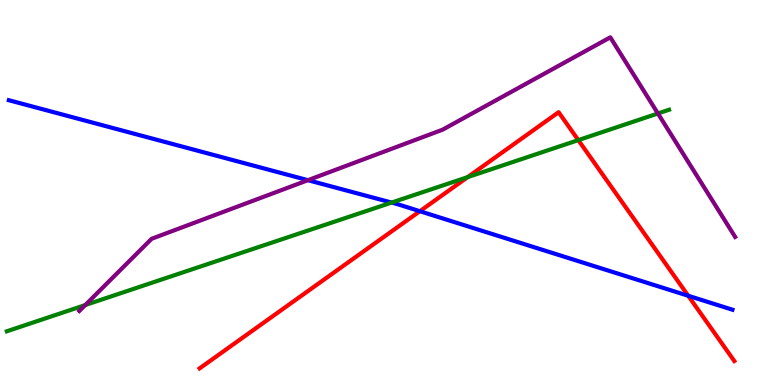[{'lines': ['blue', 'red'], 'intersections': [{'x': 5.42, 'y': 4.51}, {'x': 8.88, 'y': 2.32}]}, {'lines': ['green', 'red'], 'intersections': [{'x': 6.03, 'y': 5.4}, {'x': 7.46, 'y': 6.36}]}, {'lines': ['purple', 'red'], 'intersections': []}, {'lines': ['blue', 'green'], 'intersections': [{'x': 5.05, 'y': 4.74}]}, {'lines': ['blue', 'purple'], 'intersections': [{'x': 3.97, 'y': 5.32}]}, {'lines': ['green', 'purple'], 'intersections': [{'x': 1.1, 'y': 2.08}, {'x': 8.49, 'y': 7.05}]}]